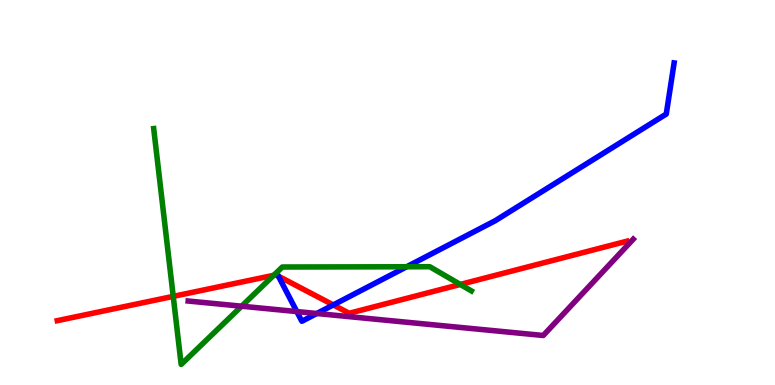[{'lines': ['blue', 'red'], 'intersections': [{'x': 4.3, 'y': 2.08}]}, {'lines': ['green', 'red'], 'intersections': [{'x': 2.24, 'y': 2.3}, {'x': 3.53, 'y': 2.85}, {'x': 5.94, 'y': 2.61}]}, {'lines': ['purple', 'red'], 'intersections': []}, {'lines': ['blue', 'green'], 'intersections': [{'x': 5.25, 'y': 3.07}]}, {'lines': ['blue', 'purple'], 'intersections': [{'x': 3.83, 'y': 1.91}, {'x': 4.09, 'y': 1.86}]}, {'lines': ['green', 'purple'], 'intersections': [{'x': 3.12, 'y': 2.05}]}]